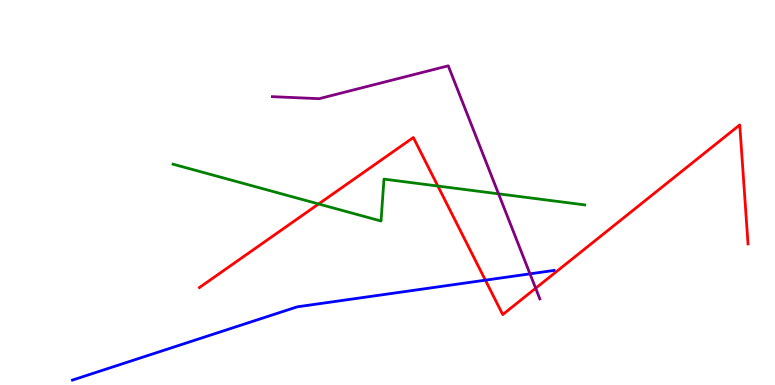[{'lines': ['blue', 'red'], 'intersections': [{'x': 6.26, 'y': 2.72}]}, {'lines': ['green', 'red'], 'intersections': [{'x': 4.11, 'y': 4.7}, {'x': 5.65, 'y': 5.17}]}, {'lines': ['purple', 'red'], 'intersections': [{'x': 6.91, 'y': 2.51}]}, {'lines': ['blue', 'green'], 'intersections': []}, {'lines': ['blue', 'purple'], 'intersections': [{'x': 6.84, 'y': 2.89}]}, {'lines': ['green', 'purple'], 'intersections': [{'x': 6.43, 'y': 4.97}]}]